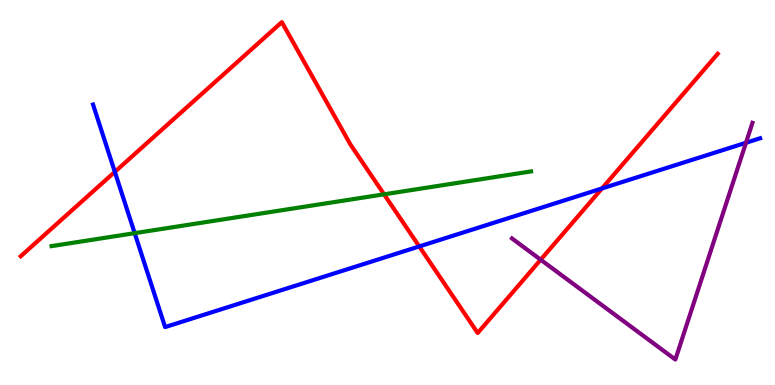[{'lines': ['blue', 'red'], 'intersections': [{'x': 1.48, 'y': 5.54}, {'x': 5.41, 'y': 3.6}, {'x': 7.77, 'y': 5.1}]}, {'lines': ['green', 'red'], 'intersections': [{'x': 4.96, 'y': 4.95}]}, {'lines': ['purple', 'red'], 'intersections': [{'x': 6.98, 'y': 3.25}]}, {'lines': ['blue', 'green'], 'intersections': [{'x': 1.74, 'y': 3.94}]}, {'lines': ['blue', 'purple'], 'intersections': [{'x': 9.63, 'y': 6.29}]}, {'lines': ['green', 'purple'], 'intersections': []}]